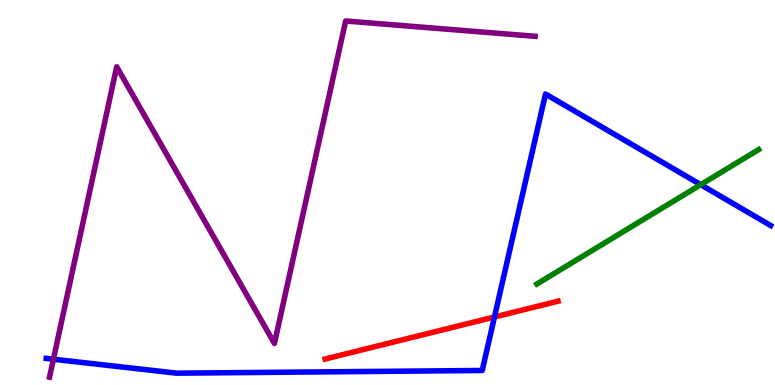[{'lines': ['blue', 'red'], 'intersections': [{'x': 6.38, 'y': 1.77}]}, {'lines': ['green', 'red'], 'intersections': []}, {'lines': ['purple', 'red'], 'intersections': []}, {'lines': ['blue', 'green'], 'intersections': [{'x': 9.04, 'y': 5.2}]}, {'lines': ['blue', 'purple'], 'intersections': [{'x': 0.689, 'y': 0.67}]}, {'lines': ['green', 'purple'], 'intersections': []}]